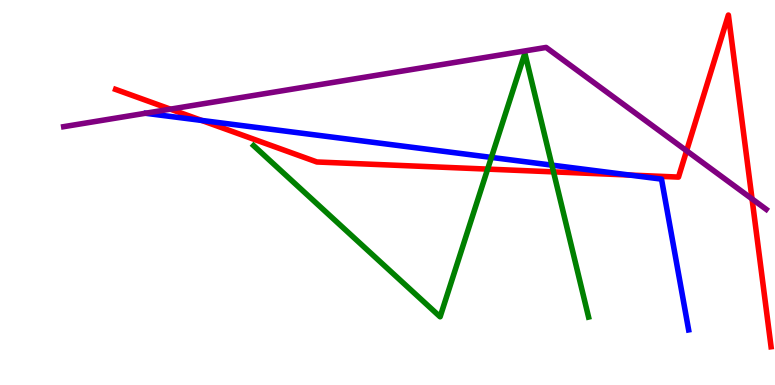[{'lines': ['blue', 'red'], 'intersections': [{'x': 2.6, 'y': 6.87}, {'x': 8.12, 'y': 5.45}]}, {'lines': ['green', 'red'], 'intersections': [{'x': 6.29, 'y': 5.61}, {'x': 7.14, 'y': 5.54}]}, {'lines': ['purple', 'red'], 'intersections': [{'x': 2.2, 'y': 7.16}, {'x': 8.86, 'y': 6.08}, {'x': 9.7, 'y': 4.83}]}, {'lines': ['blue', 'green'], 'intersections': [{'x': 6.34, 'y': 5.91}, {'x': 7.12, 'y': 5.71}]}, {'lines': ['blue', 'purple'], 'intersections': []}, {'lines': ['green', 'purple'], 'intersections': []}]